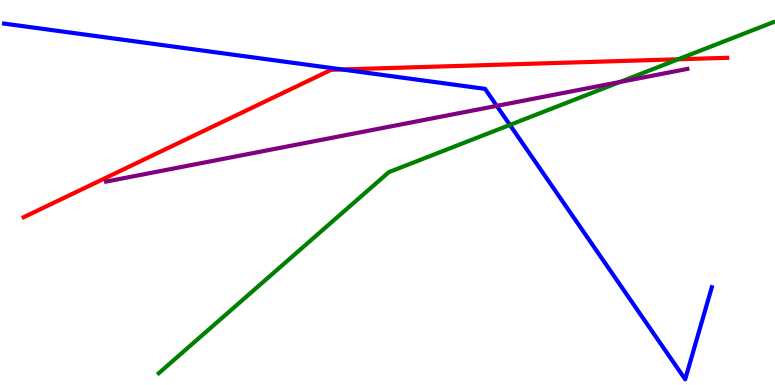[{'lines': ['blue', 'red'], 'intersections': [{'x': 4.41, 'y': 8.2}]}, {'lines': ['green', 'red'], 'intersections': [{'x': 8.75, 'y': 8.46}]}, {'lines': ['purple', 'red'], 'intersections': []}, {'lines': ['blue', 'green'], 'intersections': [{'x': 6.58, 'y': 6.76}]}, {'lines': ['blue', 'purple'], 'intersections': [{'x': 6.41, 'y': 7.25}]}, {'lines': ['green', 'purple'], 'intersections': [{'x': 8.0, 'y': 7.87}]}]